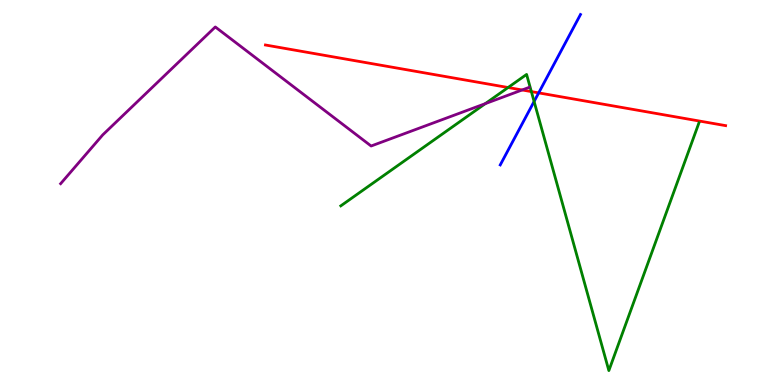[{'lines': ['blue', 'red'], 'intersections': [{'x': 6.95, 'y': 7.59}]}, {'lines': ['green', 'red'], 'intersections': [{'x': 6.56, 'y': 7.73}, {'x': 6.86, 'y': 7.62}]}, {'lines': ['purple', 'red'], 'intersections': [{'x': 6.74, 'y': 7.66}]}, {'lines': ['blue', 'green'], 'intersections': [{'x': 6.89, 'y': 7.36}]}, {'lines': ['blue', 'purple'], 'intersections': []}, {'lines': ['green', 'purple'], 'intersections': [{'x': 6.26, 'y': 7.31}]}]